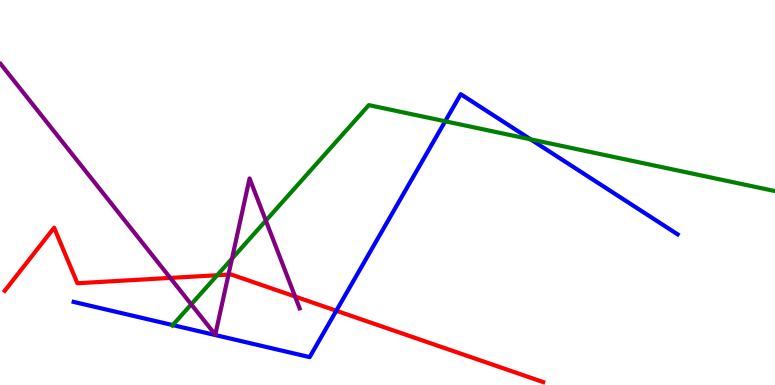[{'lines': ['blue', 'red'], 'intersections': [{'x': 4.34, 'y': 1.93}]}, {'lines': ['green', 'red'], 'intersections': [{'x': 2.8, 'y': 2.85}]}, {'lines': ['purple', 'red'], 'intersections': [{'x': 2.2, 'y': 2.78}, {'x': 2.95, 'y': 2.87}, {'x': 3.81, 'y': 2.3}]}, {'lines': ['blue', 'green'], 'intersections': [{'x': 2.23, 'y': 1.56}, {'x': 5.74, 'y': 6.85}, {'x': 6.85, 'y': 6.38}]}, {'lines': ['blue', 'purple'], 'intersections': []}, {'lines': ['green', 'purple'], 'intersections': [{'x': 2.47, 'y': 2.09}, {'x': 2.99, 'y': 3.28}, {'x': 3.43, 'y': 4.27}]}]